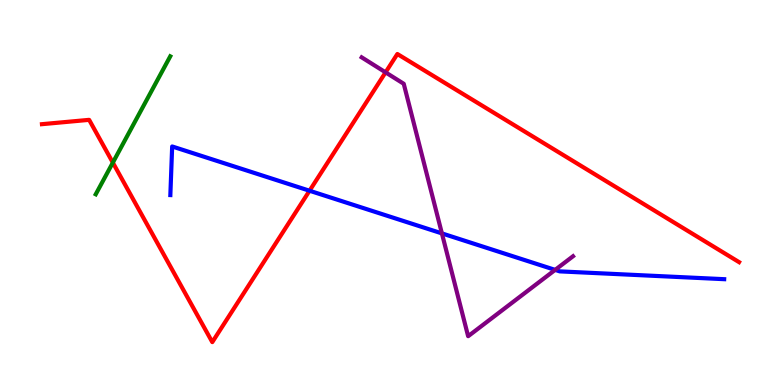[{'lines': ['blue', 'red'], 'intersections': [{'x': 3.99, 'y': 5.05}]}, {'lines': ['green', 'red'], 'intersections': [{'x': 1.46, 'y': 5.78}]}, {'lines': ['purple', 'red'], 'intersections': [{'x': 4.98, 'y': 8.12}]}, {'lines': ['blue', 'green'], 'intersections': []}, {'lines': ['blue', 'purple'], 'intersections': [{'x': 5.7, 'y': 3.94}, {'x': 7.16, 'y': 2.99}]}, {'lines': ['green', 'purple'], 'intersections': []}]